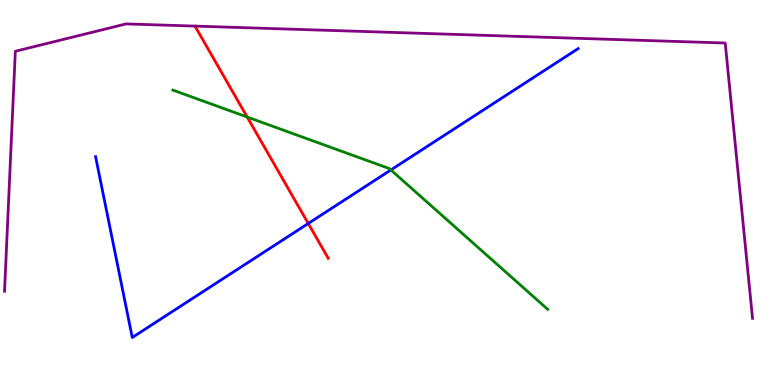[{'lines': ['blue', 'red'], 'intersections': [{'x': 3.98, 'y': 4.2}]}, {'lines': ['green', 'red'], 'intersections': [{'x': 3.19, 'y': 6.96}]}, {'lines': ['purple', 'red'], 'intersections': []}, {'lines': ['blue', 'green'], 'intersections': [{'x': 5.04, 'y': 5.59}]}, {'lines': ['blue', 'purple'], 'intersections': []}, {'lines': ['green', 'purple'], 'intersections': []}]